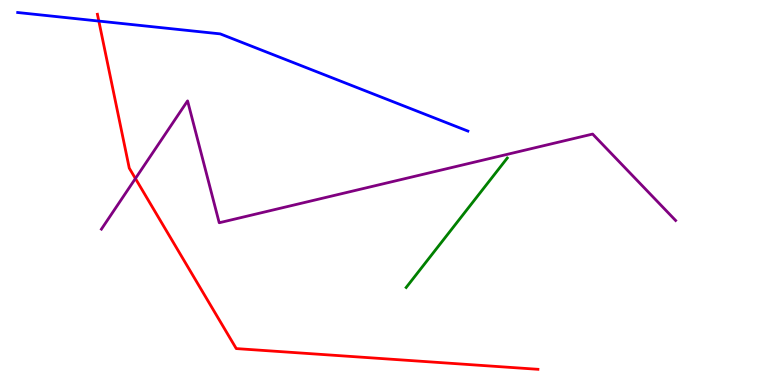[{'lines': ['blue', 'red'], 'intersections': [{'x': 1.28, 'y': 9.45}]}, {'lines': ['green', 'red'], 'intersections': []}, {'lines': ['purple', 'red'], 'intersections': [{'x': 1.75, 'y': 5.36}]}, {'lines': ['blue', 'green'], 'intersections': []}, {'lines': ['blue', 'purple'], 'intersections': []}, {'lines': ['green', 'purple'], 'intersections': []}]